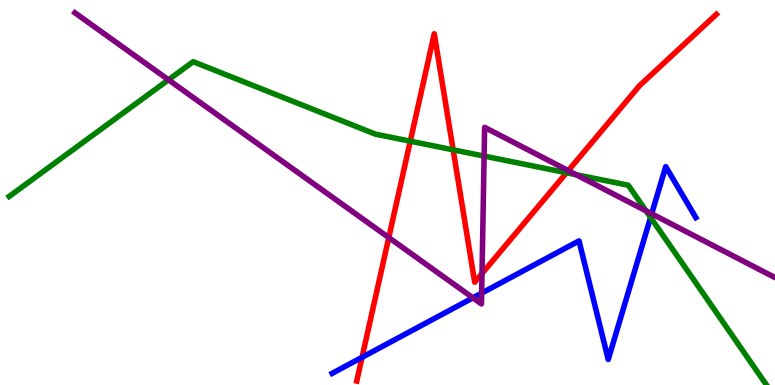[{'lines': ['blue', 'red'], 'intersections': [{'x': 4.67, 'y': 0.719}]}, {'lines': ['green', 'red'], 'intersections': [{'x': 5.29, 'y': 6.33}, {'x': 5.85, 'y': 6.11}, {'x': 7.31, 'y': 5.51}]}, {'lines': ['purple', 'red'], 'intersections': [{'x': 5.02, 'y': 3.83}, {'x': 6.22, 'y': 2.9}, {'x': 7.33, 'y': 5.57}]}, {'lines': ['blue', 'green'], 'intersections': [{'x': 8.39, 'y': 4.35}]}, {'lines': ['blue', 'purple'], 'intersections': [{'x': 6.1, 'y': 2.26}, {'x': 6.22, 'y': 2.39}, {'x': 8.41, 'y': 4.45}]}, {'lines': ['green', 'purple'], 'intersections': [{'x': 2.17, 'y': 7.93}, {'x': 6.25, 'y': 5.95}, {'x': 7.43, 'y': 5.46}, {'x': 8.34, 'y': 4.52}]}]